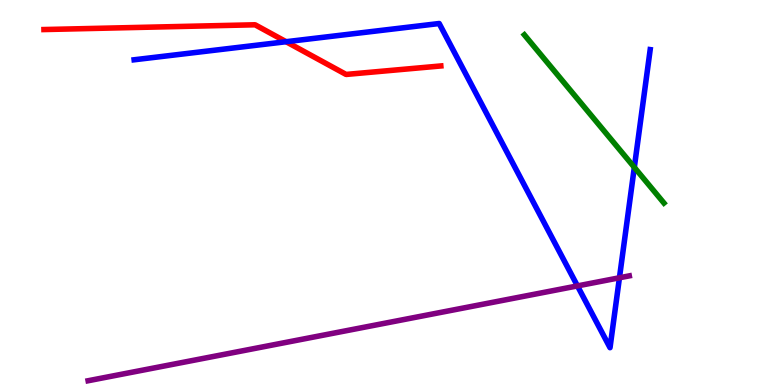[{'lines': ['blue', 'red'], 'intersections': [{'x': 3.69, 'y': 8.92}]}, {'lines': ['green', 'red'], 'intersections': []}, {'lines': ['purple', 'red'], 'intersections': []}, {'lines': ['blue', 'green'], 'intersections': [{'x': 8.18, 'y': 5.65}]}, {'lines': ['blue', 'purple'], 'intersections': [{'x': 7.45, 'y': 2.57}, {'x': 7.99, 'y': 2.79}]}, {'lines': ['green', 'purple'], 'intersections': []}]